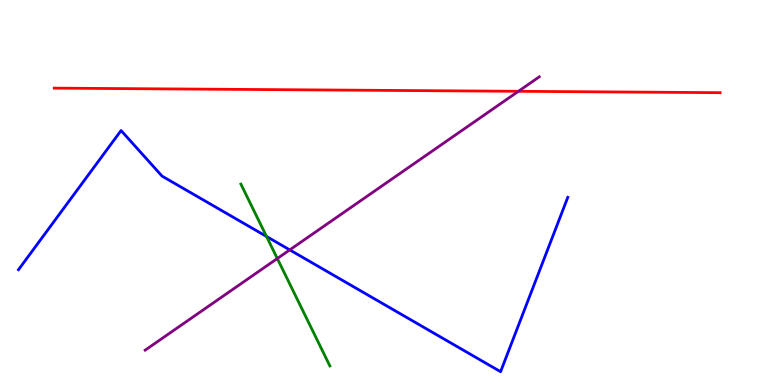[{'lines': ['blue', 'red'], 'intersections': []}, {'lines': ['green', 'red'], 'intersections': []}, {'lines': ['purple', 'red'], 'intersections': [{'x': 6.69, 'y': 7.63}]}, {'lines': ['blue', 'green'], 'intersections': [{'x': 3.44, 'y': 3.86}]}, {'lines': ['blue', 'purple'], 'intersections': [{'x': 3.74, 'y': 3.51}]}, {'lines': ['green', 'purple'], 'intersections': [{'x': 3.58, 'y': 3.29}]}]